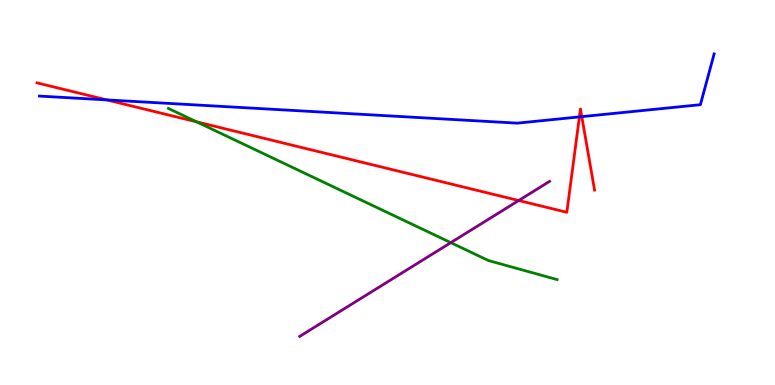[{'lines': ['blue', 'red'], 'intersections': [{'x': 1.38, 'y': 7.41}, {'x': 7.48, 'y': 6.96}, {'x': 7.51, 'y': 6.97}]}, {'lines': ['green', 'red'], 'intersections': [{'x': 2.54, 'y': 6.84}]}, {'lines': ['purple', 'red'], 'intersections': [{'x': 6.69, 'y': 4.79}]}, {'lines': ['blue', 'green'], 'intersections': []}, {'lines': ['blue', 'purple'], 'intersections': []}, {'lines': ['green', 'purple'], 'intersections': [{'x': 5.82, 'y': 3.7}]}]